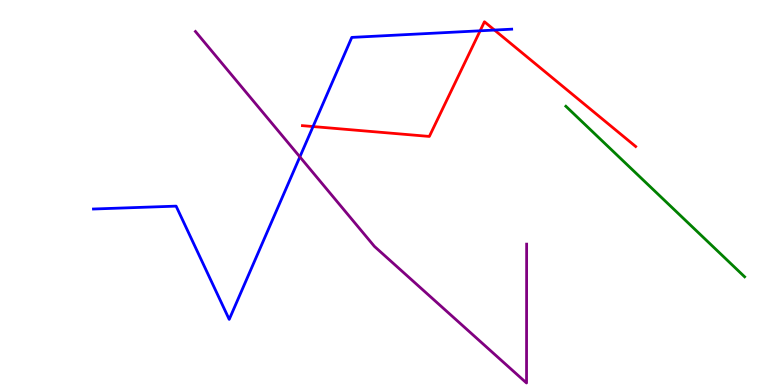[{'lines': ['blue', 'red'], 'intersections': [{'x': 4.04, 'y': 6.71}, {'x': 6.2, 'y': 9.2}, {'x': 6.38, 'y': 9.22}]}, {'lines': ['green', 'red'], 'intersections': []}, {'lines': ['purple', 'red'], 'intersections': []}, {'lines': ['blue', 'green'], 'intersections': []}, {'lines': ['blue', 'purple'], 'intersections': [{'x': 3.87, 'y': 5.93}]}, {'lines': ['green', 'purple'], 'intersections': []}]